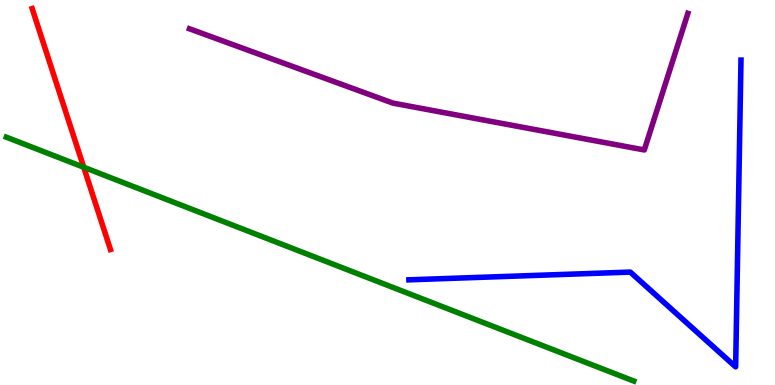[{'lines': ['blue', 'red'], 'intersections': []}, {'lines': ['green', 'red'], 'intersections': [{'x': 1.08, 'y': 5.66}]}, {'lines': ['purple', 'red'], 'intersections': []}, {'lines': ['blue', 'green'], 'intersections': []}, {'lines': ['blue', 'purple'], 'intersections': []}, {'lines': ['green', 'purple'], 'intersections': []}]